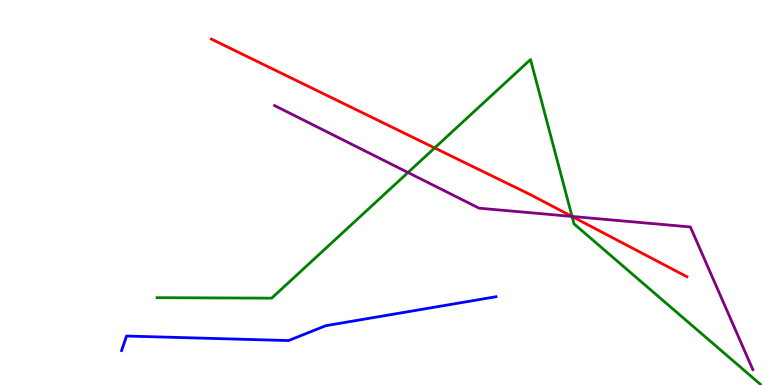[{'lines': ['blue', 'red'], 'intersections': []}, {'lines': ['green', 'red'], 'intersections': [{'x': 5.61, 'y': 6.16}, {'x': 7.38, 'y': 4.38}]}, {'lines': ['purple', 'red'], 'intersections': [{'x': 7.38, 'y': 4.38}]}, {'lines': ['blue', 'green'], 'intersections': []}, {'lines': ['blue', 'purple'], 'intersections': []}, {'lines': ['green', 'purple'], 'intersections': [{'x': 5.26, 'y': 5.52}, {'x': 7.38, 'y': 4.38}]}]